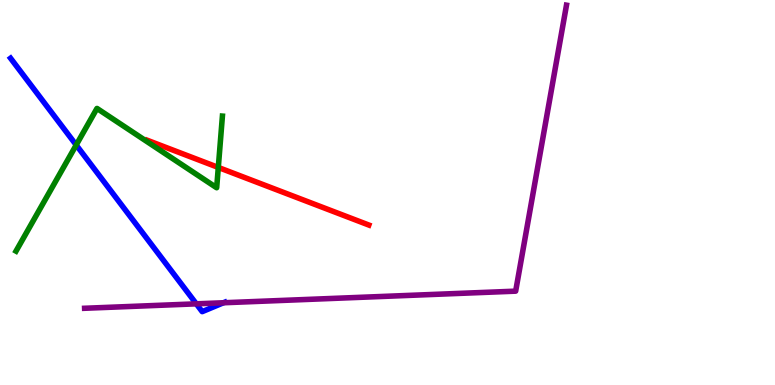[{'lines': ['blue', 'red'], 'intersections': []}, {'lines': ['green', 'red'], 'intersections': [{'x': 2.82, 'y': 5.65}]}, {'lines': ['purple', 'red'], 'intersections': []}, {'lines': ['blue', 'green'], 'intersections': [{'x': 0.983, 'y': 6.23}]}, {'lines': ['blue', 'purple'], 'intersections': [{'x': 2.53, 'y': 2.11}, {'x': 2.88, 'y': 2.14}]}, {'lines': ['green', 'purple'], 'intersections': []}]